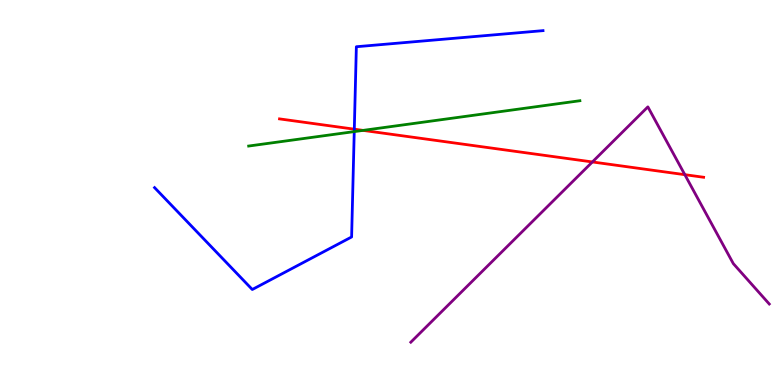[{'lines': ['blue', 'red'], 'intersections': [{'x': 4.57, 'y': 6.64}]}, {'lines': ['green', 'red'], 'intersections': [{'x': 4.68, 'y': 6.61}]}, {'lines': ['purple', 'red'], 'intersections': [{'x': 7.64, 'y': 5.79}, {'x': 8.84, 'y': 5.46}]}, {'lines': ['blue', 'green'], 'intersections': [{'x': 4.57, 'y': 6.58}]}, {'lines': ['blue', 'purple'], 'intersections': []}, {'lines': ['green', 'purple'], 'intersections': []}]